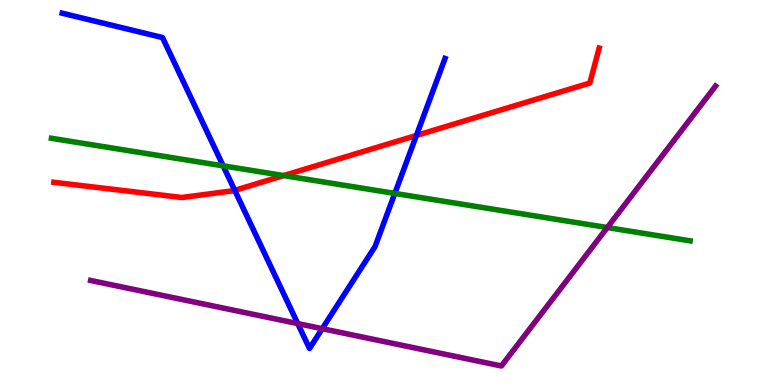[{'lines': ['blue', 'red'], 'intersections': [{'x': 3.03, 'y': 5.06}, {'x': 5.37, 'y': 6.48}]}, {'lines': ['green', 'red'], 'intersections': [{'x': 3.66, 'y': 5.44}]}, {'lines': ['purple', 'red'], 'intersections': []}, {'lines': ['blue', 'green'], 'intersections': [{'x': 2.88, 'y': 5.69}, {'x': 5.09, 'y': 4.98}]}, {'lines': ['blue', 'purple'], 'intersections': [{'x': 3.84, 'y': 1.6}, {'x': 4.16, 'y': 1.46}]}, {'lines': ['green', 'purple'], 'intersections': [{'x': 7.84, 'y': 4.09}]}]